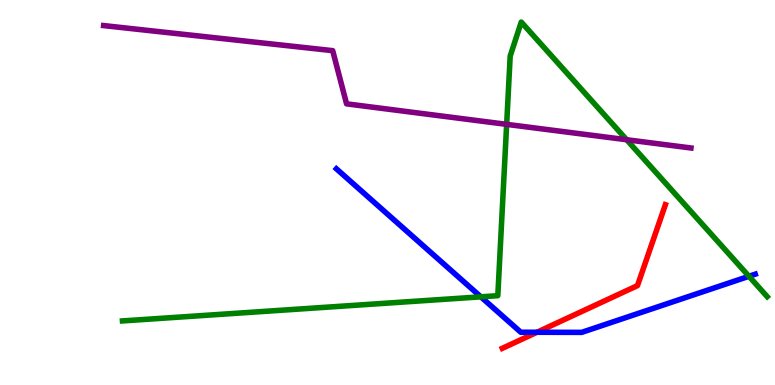[{'lines': ['blue', 'red'], 'intersections': [{'x': 6.93, 'y': 1.37}]}, {'lines': ['green', 'red'], 'intersections': []}, {'lines': ['purple', 'red'], 'intersections': []}, {'lines': ['blue', 'green'], 'intersections': [{'x': 6.2, 'y': 2.29}, {'x': 9.66, 'y': 2.82}]}, {'lines': ['blue', 'purple'], 'intersections': []}, {'lines': ['green', 'purple'], 'intersections': [{'x': 6.54, 'y': 6.77}, {'x': 8.09, 'y': 6.37}]}]